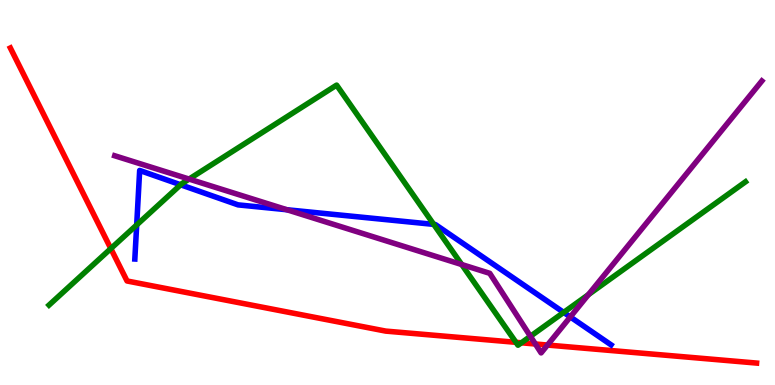[{'lines': ['blue', 'red'], 'intersections': []}, {'lines': ['green', 'red'], 'intersections': [{'x': 1.43, 'y': 3.54}, {'x': 6.66, 'y': 1.11}, {'x': 6.73, 'y': 1.1}]}, {'lines': ['purple', 'red'], 'intersections': [{'x': 6.91, 'y': 1.07}, {'x': 7.06, 'y': 1.04}]}, {'lines': ['blue', 'green'], 'intersections': [{'x': 1.76, 'y': 4.16}, {'x': 2.33, 'y': 5.2}, {'x': 5.6, 'y': 4.17}, {'x': 7.27, 'y': 1.89}]}, {'lines': ['blue', 'purple'], 'intersections': [{'x': 3.7, 'y': 4.55}, {'x': 7.36, 'y': 1.77}]}, {'lines': ['green', 'purple'], 'intersections': [{'x': 2.44, 'y': 5.35}, {'x': 5.96, 'y': 3.13}, {'x': 6.84, 'y': 1.26}, {'x': 7.59, 'y': 2.35}]}]